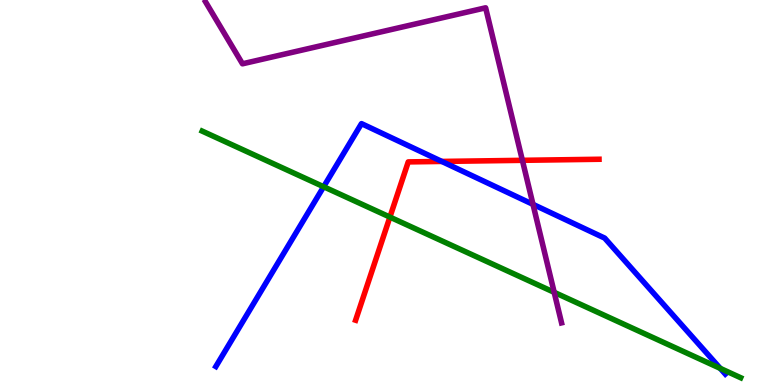[{'lines': ['blue', 'red'], 'intersections': [{'x': 5.7, 'y': 5.81}]}, {'lines': ['green', 'red'], 'intersections': [{'x': 5.03, 'y': 4.36}]}, {'lines': ['purple', 'red'], 'intersections': [{'x': 6.74, 'y': 5.84}]}, {'lines': ['blue', 'green'], 'intersections': [{'x': 4.18, 'y': 5.15}, {'x': 9.29, 'y': 0.432}]}, {'lines': ['blue', 'purple'], 'intersections': [{'x': 6.88, 'y': 4.69}]}, {'lines': ['green', 'purple'], 'intersections': [{'x': 7.15, 'y': 2.41}]}]